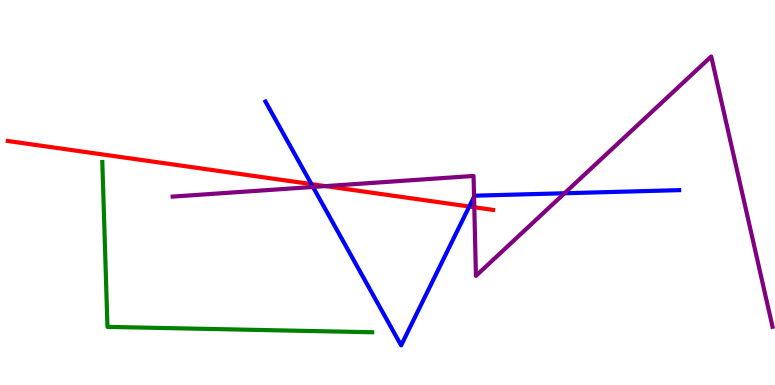[{'lines': ['blue', 'red'], 'intersections': [{'x': 4.02, 'y': 5.22}, {'x': 6.05, 'y': 4.64}]}, {'lines': ['green', 'red'], 'intersections': []}, {'lines': ['purple', 'red'], 'intersections': [{'x': 4.2, 'y': 5.17}, {'x': 6.12, 'y': 4.62}]}, {'lines': ['blue', 'green'], 'intersections': []}, {'lines': ['blue', 'purple'], 'intersections': [{'x': 4.04, 'y': 5.14}, {'x': 6.12, 'y': 4.89}, {'x': 7.28, 'y': 4.98}]}, {'lines': ['green', 'purple'], 'intersections': []}]